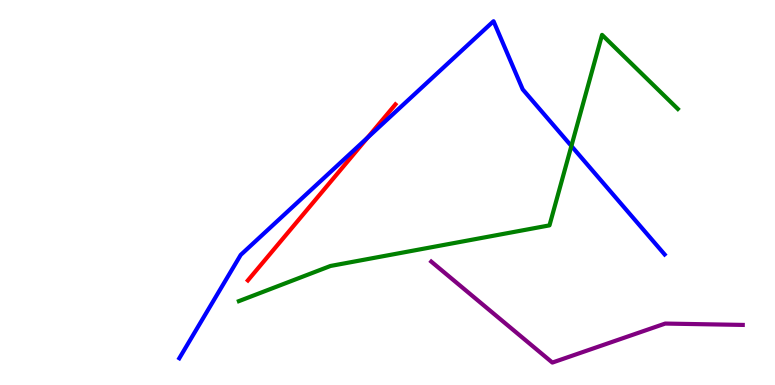[{'lines': ['blue', 'red'], 'intersections': [{'x': 4.74, 'y': 6.42}]}, {'lines': ['green', 'red'], 'intersections': []}, {'lines': ['purple', 'red'], 'intersections': []}, {'lines': ['blue', 'green'], 'intersections': [{'x': 7.37, 'y': 6.21}]}, {'lines': ['blue', 'purple'], 'intersections': []}, {'lines': ['green', 'purple'], 'intersections': []}]